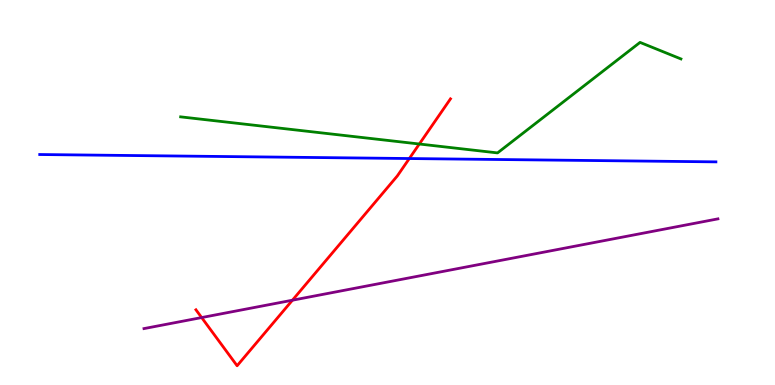[{'lines': ['blue', 'red'], 'intersections': [{'x': 5.28, 'y': 5.88}]}, {'lines': ['green', 'red'], 'intersections': [{'x': 5.41, 'y': 6.26}]}, {'lines': ['purple', 'red'], 'intersections': [{'x': 2.6, 'y': 1.75}, {'x': 3.77, 'y': 2.2}]}, {'lines': ['blue', 'green'], 'intersections': []}, {'lines': ['blue', 'purple'], 'intersections': []}, {'lines': ['green', 'purple'], 'intersections': []}]